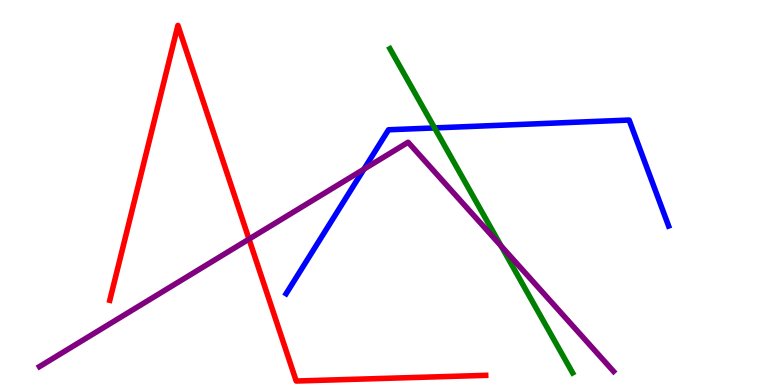[{'lines': ['blue', 'red'], 'intersections': []}, {'lines': ['green', 'red'], 'intersections': []}, {'lines': ['purple', 'red'], 'intersections': [{'x': 3.21, 'y': 3.79}]}, {'lines': ['blue', 'green'], 'intersections': [{'x': 5.61, 'y': 6.68}]}, {'lines': ['blue', 'purple'], 'intersections': [{'x': 4.7, 'y': 5.61}]}, {'lines': ['green', 'purple'], 'intersections': [{'x': 6.47, 'y': 3.61}]}]